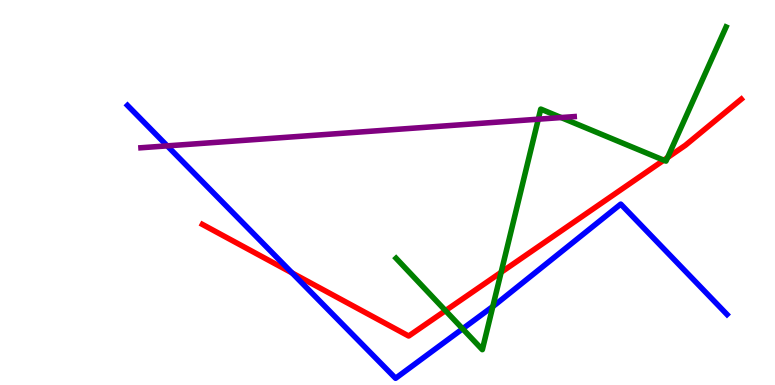[{'lines': ['blue', 'red'], 'intersections': [{'x': 3.77, 'y': 2.91}]}, {'lines': ['green', 'red'], 'intersections': [{'x': 5.75, 'y': 1.93}, {'x': 6.47, 'y': 2.93}, {'x': 8.56, 'y': 5.84}, {'x': 8.61, 'y': 5.91}]}, {'lines': ['purple', 'red'], 'intersections': []}, {'lines': ['blue', 'green'], 'intersections': [{'x': 5.97, 'y': 1.46}, {'x': 6.36, 'y': 2.04}]}, {'lines': ['blue', 'purple'], 'intersections': [{'x': 2.16, 'y': 6.21}]}, {'lines': ['green', 'purple'], 'intersections': [{'x': 6.95, 'y': 6.9}, {'x': 7.24, 'y': 6.95}]}]